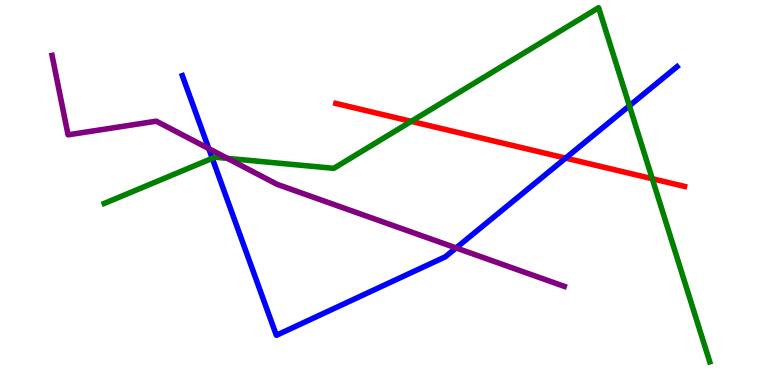[{'lines': ['blue', 'red'], 'intersections': [{'x': 7.3, 'y': 5.89}]}, {'lines': ['green', 'red'], 'intersections': [{'x': 5.31, 'y': 6.85}, {'x': 8.42, 'y': 5.36}]}, {'lines': ['purple', 'red'], 'intersections': []}, {'lines': ['blue', 'green'], 'intersections': [{'x': 2.74, 'y': 5.89}, {'x': 8.12, 'y': 7.25}]}, {'lines': ['blue', 'purple'], 'intersections': [{'x': 2.69, 'y': 6.14}, {'x': 5.89, 'y': 3.56}]}, {'lines': ['green', 'purple'], 'intersections': [{'x': 2.93, 'y': 5.89}]}]